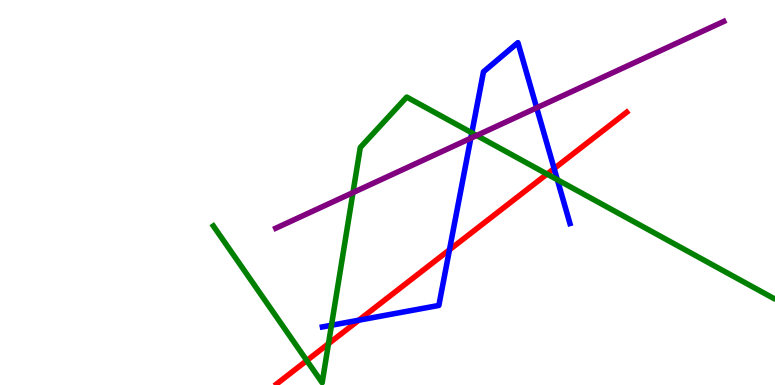[{'lines': ['blue', 'red'], 'intersections': [{'x': 4.63, 'y': 1.68}, {'x': 5.8, 'y': 3.51}, {'x': 7.15, 'y': 5.62}]}, {'lines': ['green', 'red'], 'intersections': [{'x': 3.96, 'y': 0.635}, {'x': 4.24, 'y': 1.07}, {'x': 7.06, 'y': 5.48}]}, {'lines': ['purple', 'red'], 'intersections': []}, {'lines': ['blue', 'green'], 'intersections': [{'x': 4.28, 'y': 1.55}, {'x': 6.09, 'y': 6.55}, {'x': 7.19, 'y': 5.33}]}, {'lines': ['blue', 'purple'], 'intersections': [{'x': 6.07, 'y': 6.41}, {'x': 6.92, 'y': 7.2}]}, {'lines': ['green', 'purple'], 'intersections': [{'x': 4.55, 'y': 5.0}, {'x': 6.15, 'y': 6.48}]}]